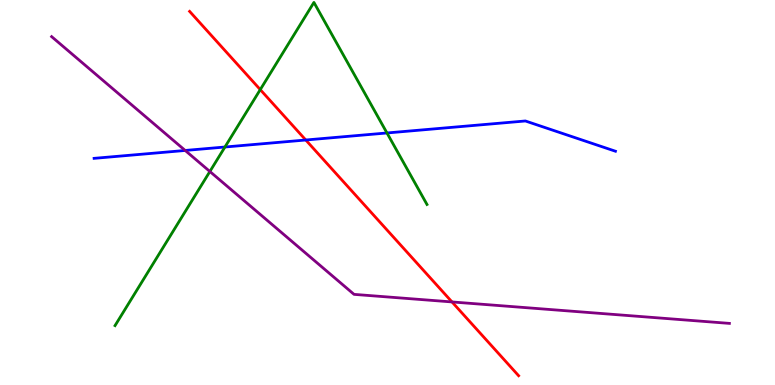[{'lines': ['blue', 'red'], 'intersections': [{'x': 3.95, 'y': 6.36}]}, {'lines': ['green', 'red'], 'intersections': [{'x': 3.36, 'y': 7.67}]}, {'lines': ['purple', 'red'], 'intersections': [{'x': 5.83, 'y': 2.16}]}, {'lines': ['blue', 'green'], 'intersections': [{'x': 2.9, 'y': 6.18}, {'x': 4.99, 'y': 6.55}]}, {'lines': ['blue', 'purple'], 'intersections': [{'x': 2.39, 'y': 6.09}]}, {'lines': ['green', 'purple'], 'intersections': [{'x': 2.71, 'y': 5.55}]}]